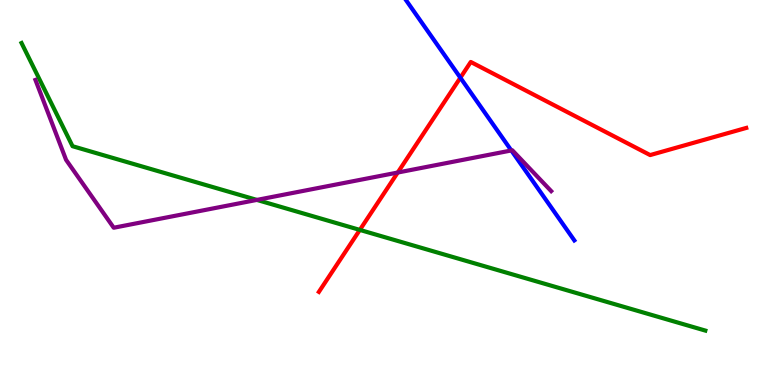[{'lines': ['blue', 'red'], 'intersections': [{'x': 5.94, 'y': 7.98}]}, {'lines': ['green', 'red'], 'intersections': [{'x': 4.64, 'y': 4.03}]}, {'lines': ['purple', 'red'], 'intersections': [{'x': 5.13, 'y': 5.52}]}, {'lines': ['blue', 'green'], 'intersections': []}, {'lines': ['blue', 'purple'], 'intersections': [{'x': 6.6, 'y': 6.09}]}, {'lines': ['green', 'purple'], 'intersections': [{'x': 3.31, 'y': 4.81}]}]